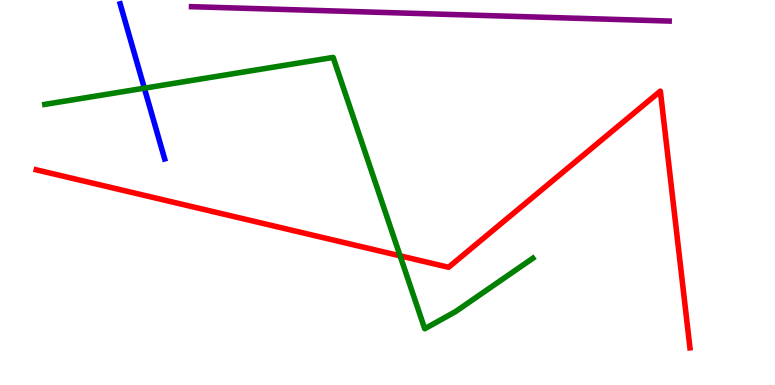[{'lines': ['blue', 'red'], 'intersections': []}, {'lines': ['green', 'red'], 'intersections': [{'x': 5.16, 'y': 3.35}]}, {'lines': ['purple', 'red'], 'intersections': []}, {'lines': ['blue', 'green'], 'intersections': [{'x': 1.86, 'y': 7.71}]}, {'lines': ['blue', 'purple'], 'intersections': []}, {'lines': ['green', 'purple'], 'intersections': []}]